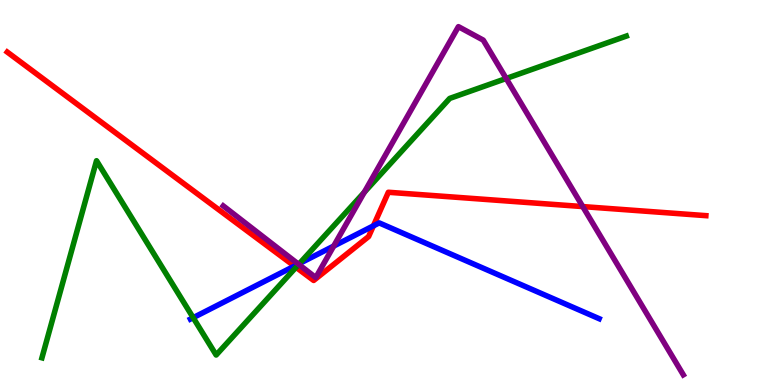[{'lines': ['blue', 'red'], 'intersections': [{'x': 3.8, 'y': 3.09}, {'x': 4.82, 'y': 4.13}]}, {'lines': ['green', 'red'], 'intersections': [{'x': 3.82, 'y': 3.06}]}, {'lines': ['purple', 'red'], 'intersections': [{'x': 7.52, 'y': 4.63}]}, {'lines': ['blue', 'green'], 'intersections': [{'x': 2.49, 'y': 1.75}, {'x': 3.86, 'y': 3.15}]}, {'lines': ['blue', 'purple'], 'intersections': [{'x': 3.85, 'y': 3.14}, {'x': 4.31, 'y': 3.61}]}, {'lines': ['green', 'purple'], 'intersections': [{'x': 3.85, 'y': 3.13}, {'x': 4.7, 'y': 5.01}, {'x': 6.53, 'y': 7.96}]}]